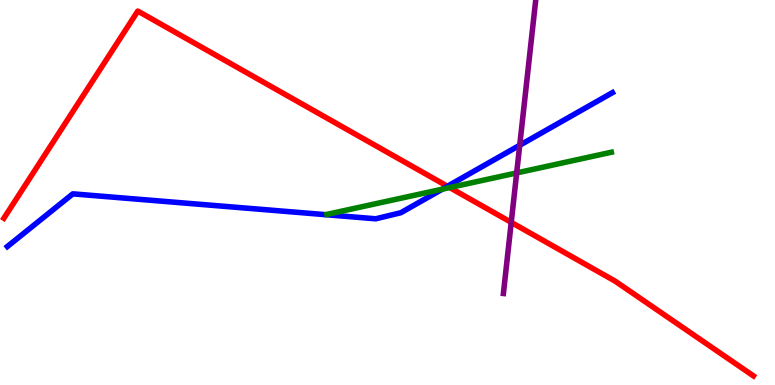[{'lines': ['blue', 'red'], 'intersections': [{'x': 5.77, 'y': 5.16}]}, {'lines': ['green', 'red'], 'intersections': [{'x': 5.8, 'y': 5.13}]}, {'lines': ['purple', 'red'], 'intersections': [{'x': 6.6, 'y': 4.22}]}, {'lines': ['blue', 'green'], 'intersections': [{'x': 5.71, 'y': 5.09}]}, {'lines': ['blue', 'purple'], 'intersections': [{'x': 6.71, 'y': 6.23}]}, {'lines': ['green', 'purple'], 'intersections': [{'x': 6.67, 'y': 5.51}]}]